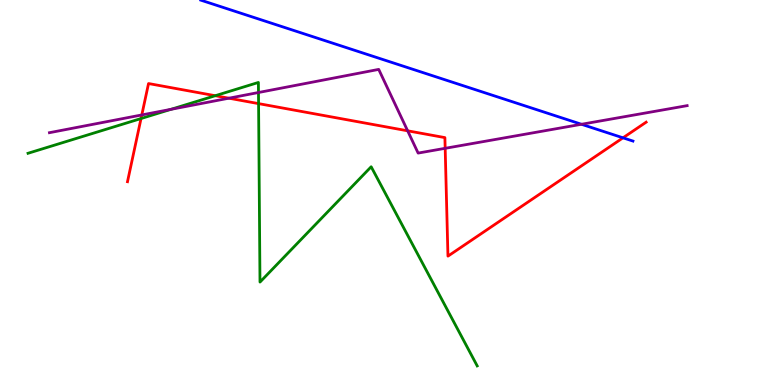[{'lines': ['blue', 'red'], 'intersections': [{'x': 8.04, 'y': 6.42}]}, {'lines': ['green', 'red'], 'intersections': [{'x': 1.82, 'y': 6.92}, {'x': 2.78, 'y': 7.51}, {'x': 3.34, 'y': 7.31}]}, {'lines': ['purple', 'red'], 'intersections': [{'x': 1.83, 'y': 7.01}, {'x': 2.95, 'y': 7.45}, {'x': 5.26, 'y': 6.6}, {'x': 5.74, 'y': 6.15}]}, {'lines': ['blue', 'green'], 'intersections': []}, {'lines': ['blue', 'purple'], 'intersections': [{'x': 7.5, 'y': 6.77}]}, {'lines': ['green', 'purple'], 'intersections': [{'x': 2.21, 'y': 7.16}, {'x': 3.34, 'y': 7.6}]}]